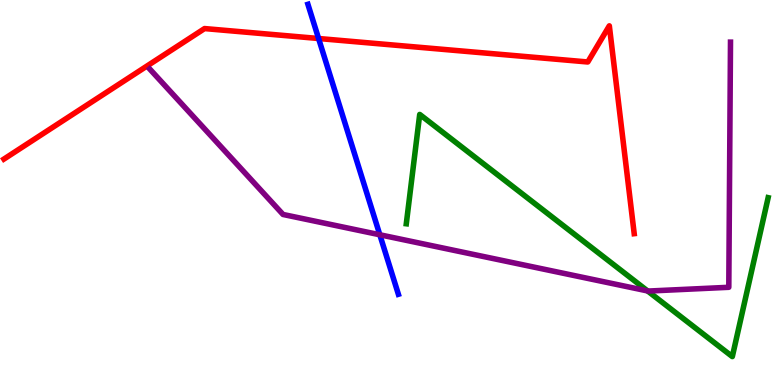[{'lines': ['blue', 'red'], 'intersections': [{'x': 4.11, 'y': 9.0}]}, {'lines': ['green', 'red'], 'intersections': []}, {'lines': ['purple', 'red'], 'intersections': []}, {'lines': ['blue', 'green'], 'intersections': []}, {'lines': ['blue', 'purple'], 'intersections': [{'x': 4.9, 'y': 3.9}]}, {'lines': ['green', 'purple'], 'intersections': [{'x': 8.36, 'y': 2.44}]}]